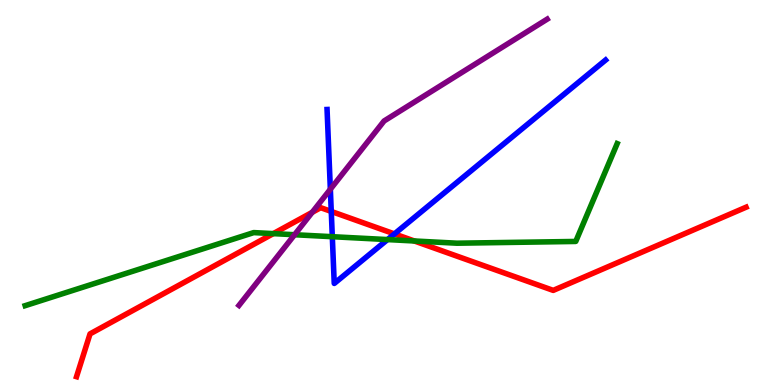[{'lines': ['blue', 'red'], 'intersections': [{'x': 4.27, 'y': 4.51}, {'x': 5.09, 'y': 3.92}]}, {'lines': ['green', 'red'], 'intersections': [{'x': 3.53, 'y': 3.93}, {'x': 5.35, 'y': 3.74}]}, {'lines': ['purple', 'red'], 'intersections': [{'x': 4.03, 'y': 4.48}]}, {'lines': ['blue', 'green'], 'intersections': [{'x': 4.29, 'y': 3.85}, {'x': 5.0, 'y': 3.78}]}, {'lines': ['blue', 'purple'], 'intersections': [{'x': 4.26, 'y': 5.08}]}, {'lines': ['green', 'purple'], 'intersections': [{'x': 3.8, 'y': 3.9}]}]